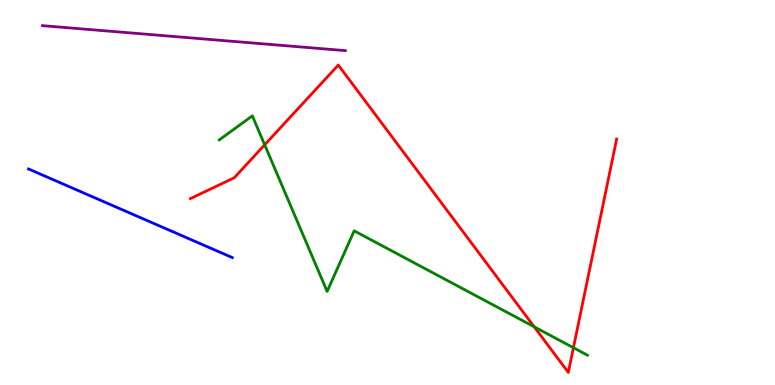[{'lines': ['blue', 'red'], 'intersections': []}, {'lines': ['green', 'red'], 'intersections': [{'x': 3.42, 'y': 6.24}, {'x': 6.89, 'y': 1.51}, {'x': 7.4, 'y': 0.968}]}, {'lines': ['purple', 'red'], 'intersections': []}, {'lines': ['blue', 'green'], 'intersections': []}, {'lines': ['blue', 'purple'], 'intersections': []}, {'lines': ['green', 'purple'], 'intersections': []}]